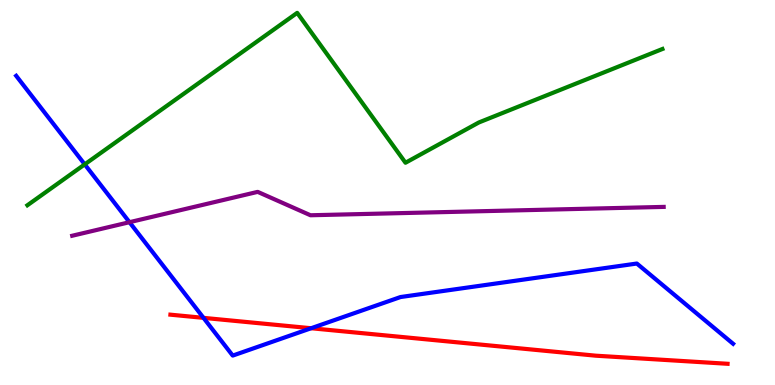[{'lines': ['blue', 'red'], 'intersections': [{'x': 2.63, 'y': 1.74}, {'x': 4.01, 'y': 1.47}]}, {'lines': ['green', 'red'], 'intersections': []}, {'lines': ['purple', 'red'], 'intersections': []}, {'lines': ['blue', 'green'], 'intersections': [{'x': 1.09, 'y': 5.73}]}, {'lines': ['blue', 'purple'], 'intersections': [{'x': 1.67, 'y': 4.23}]}, {'lines': ['green', 'purple'], 'intersections': []}]